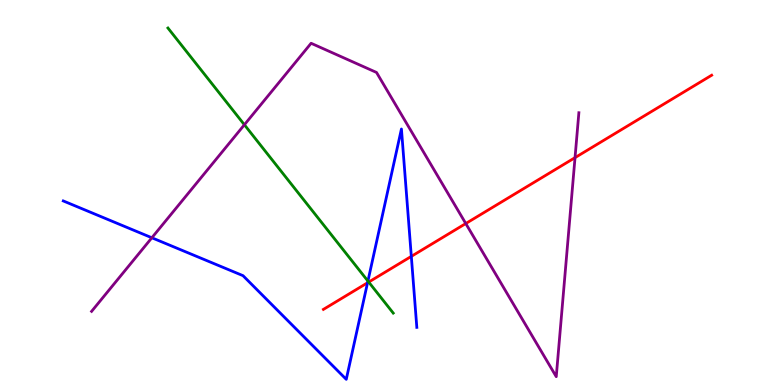[{'lines': ['blue', 'red'], 'intersections': [{'x': 4.74, 'y': 2.66}, {'x': 5.31, 'y': 3.34}]}, {'lines': ['green', 'red'], 'intersections': [{'x': 4.76, 'y': 2.67}]}, {'lines': ['purple', 'red'], 'intersections': [{'x': 6.01, 'y': 4.19}, {'x': 7.42, 'y': 5.91}]}, {'lines': ['blue', 'green'], 'intersections': [{'x': 4.75, 'y': 2.7}]}, {'lines': ['blue', 'purple'], 'intersections': [{'x': 1.96, 'y': 3.82}]}, {'lines': ['green', 'purple'], 'intersections': [{'x': 3.15, 'y': 6.76}]}]